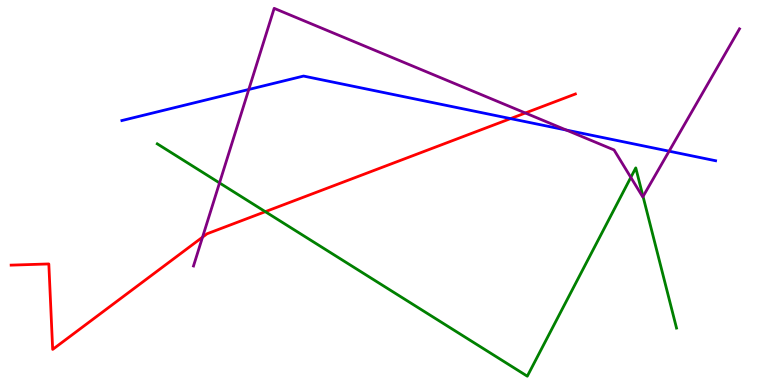[{'lines': ['blue', 'red'], 'intersections': [{'x': 6.59, 'y': 6.92}]}, {'lines': ['green', 'red'], 'intersections': [{'x': 3.42, 'y': 4.5}]}, {'lines': ['purple', 'red'], 'intersections': [{'x': 2.61, 'y': 3.84}, {'x': 6.78, 'y': 7.07}]}, {'lines': ['blue', 'green'], 'intersections': []}, {'lines': ['blue', 'purple'], 'intersections': [{'x': 3.21, 'y': 7.68}, {'x': 7.31, 'y': 6.62}, {'x': 8.63, 'y': 6.07}]}, {'lines': ['green', 'purple'], 'intersections': [{'x': 2.83, 'y': 5.25}, {'x': 8.14, 'y': 5.39}, {'x': 8.3, 'y': 4.9}]}]